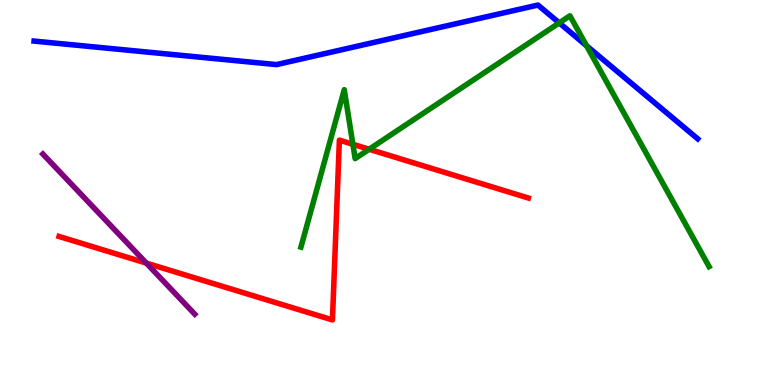[{'lines': ['blue', 'red'], 'intersections': []}, {'lines': ['green', 'red'], 'intersections': [{'x': 4.55, 'y': 6.25}, {'x': 4.76, 'y': 6.12}]}, {'lines': ['purple', 'red'], 'intersections': [{'x': 1.89, 'y': 3.17}]}, {'lines': ['blue', 'green'], 'intersections': [{'x': 7.22, 'y': 9.41}, {'x': 7.57, 'y': 8.81}]}, {'lines': ['blue', 'purple'], 'intersections': []}, {'lines': ['green', 'purple'], 'intersections': []}]